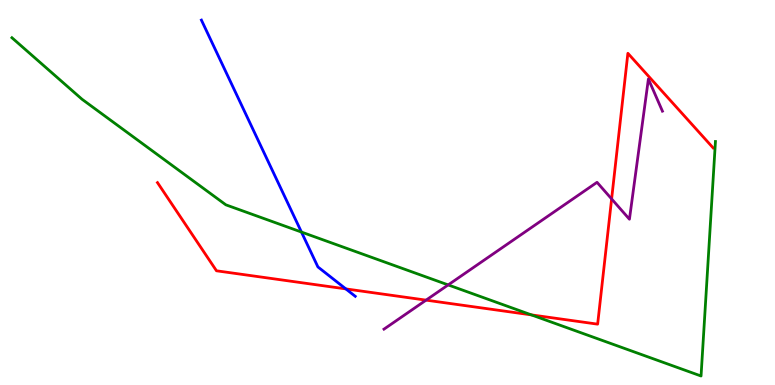[{'lines': ['blue', 'red'], 'intersections': [{'x': 4.46, 'y': 2.5}]}, {'lines': ['green', 'red'], 'intersections': [{'x': 6.86, 'y': 1.82}]}, {'lines': ['purple', 'red'], 'intersections': [{'x': 5.5, 'y': 2.2}, {'x': 7.89, 'y': 4.83}]}, {'lines': ['blue', 'green'], 'intersections': [{'x': 3.89, 'y': 3.97}]}, {'lines': ['blue', 'purple'], 'intersections': []}, {'lines': ['green', 'purple'], 'intersections': [{'x': 5.78, 'y': 2.6}]}]